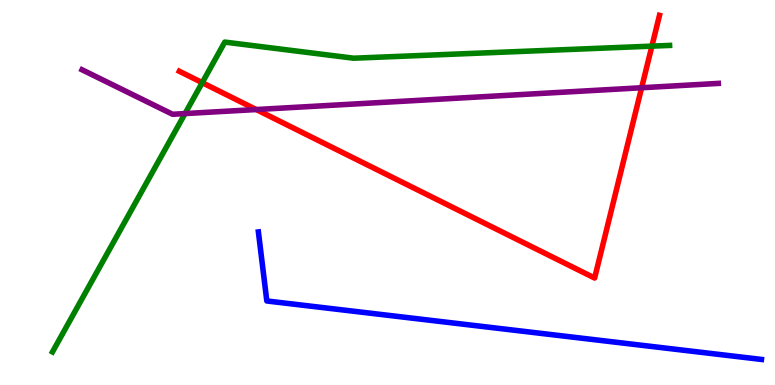[{'lines': ['blue', 'red'], 'intersections': []}, {'lines': ['green', 'red'], 'intersections': [{'x': 2.61, 'y': 7.85}, {'x': 8.41, 'y': 8.8}]}, {'lines': ['purple', 'red'], 'intersections': [{'x': 3.31, 'y': 7.15}, {'x': 8.28, 'y': 7.72}]}, {'lines': ['blue', 'green'], 'intersections': []}, {'lines': ['blue', 'purple'], 'intersections': []}, {'lines': ['green', 'purple'], 'intersections': [{'x': 2.39, 'y': 7.05}]}]